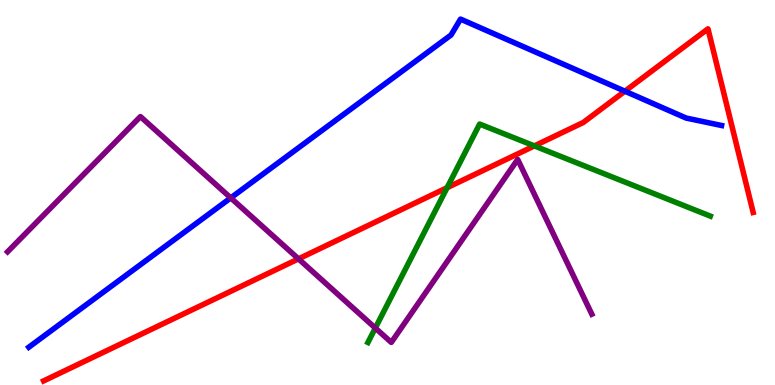[{'lines': ['blue', 'red'], 'intersections': [{'x': 8.06, 'y': 7.63}]}, {'lines': ['green', 'red'], 'intersections': [{'x': 5.77, 'y': 5.12}, {'x': 6.9, 'y': 6.21}]}, {'lines': ['purple', 'red'], 'intersections': [{'x': 3.85, 'y': 3.28}]}, {'lines': ['blue', 'green'], 'intersections': []}, {'lines': ['blue', 'purple'], 'intersections': [{'x': 2.98, 'y': 4.86}]}, {'lines': ['green', 'purple'], 'intersections': [{'x': 4.84, 'y': 1.48}]}]